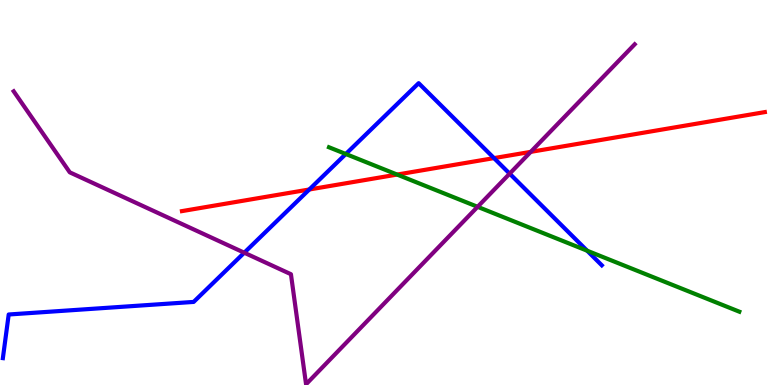[{'lines': ['blue', 'red'], 'intersections': [{'x': 3.99, 'y': 5.08}, {'x': 6.37, 'y': 5.89}]}, {'lines': ['green', 'red'], 'intersections': [{'x': 5.12, 'y': 5.47}]}, {'lines': ['purple', 'red'], 'intersections': [{'x': 6.85, 'y': 6.06}]}, {'lines': ['blue', 'green'], 'intersections': [{'x': 4.46, 'y': 6.0}, {'x': 7.58, 'y': 3.49}]}, {'lines': ['blue', 'purple'], 'intersections': [{'x': 3.15, 'y': 3.44}, {'x': 6.58, 'y': 5.49}]}, {'lines': ['green', 'purple'], 'intersections': [{'x': 6.16, 'y': 4.63}]}]